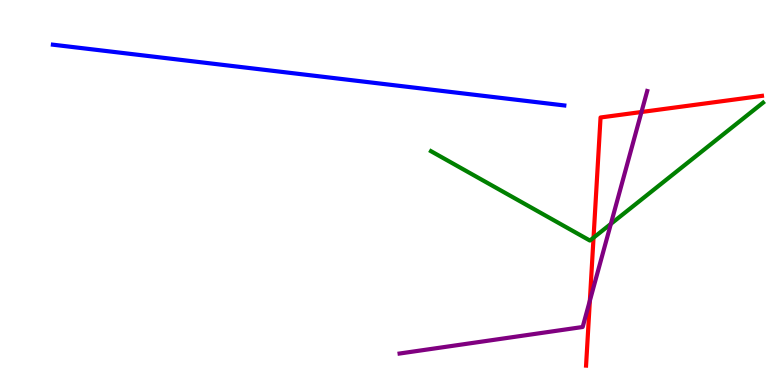[{'lines': ['blue', 'red'], 'intersections': []}, {'lines': ['green', 'red'], 'intersections': [{'x': 7.66, 'y': 3.83}]}, {'lines': ['purple', 'red'], 'intersections': [{'x': 7.61, 'y': 2.19}, {'x': 8.28, 'y': 7.09}]}, {'lines': ['blue', 'green'], 'intersections': []}, {'lines': ['blue', 'purple'], 'intersections': []}, {'lines': ['green', 'purple'], 'intersections': [{'x': 7.88, 'y': 4.19}]}]